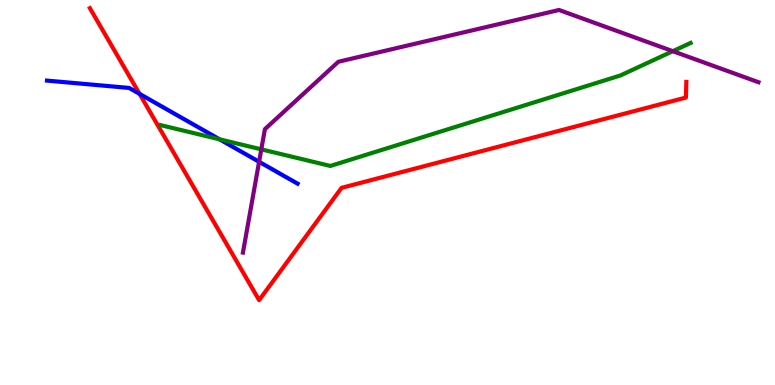[{'lines': ['blue', 'red'], 'intersections': [{'x': 1.8, 'y': 7.56}]}, {'lines': ['green', 'red'], 'intersections': []}, {'lines': ['purple', 'red'], 'intersections': []}, {'lines': ['blue', 'green'], 'intersections': [{'x': 2.83, 'y': 6.38}]}, {'lines': ['blue', 'purple'], 'intersections': [{'x': 3.34, 'y': 5.8}]}, {'lines': ['green', 'purple'], 'intersections': [{'x': 3.37, 'y': 6.12}, {'x': 8.68, 'y': 8.67}]}]